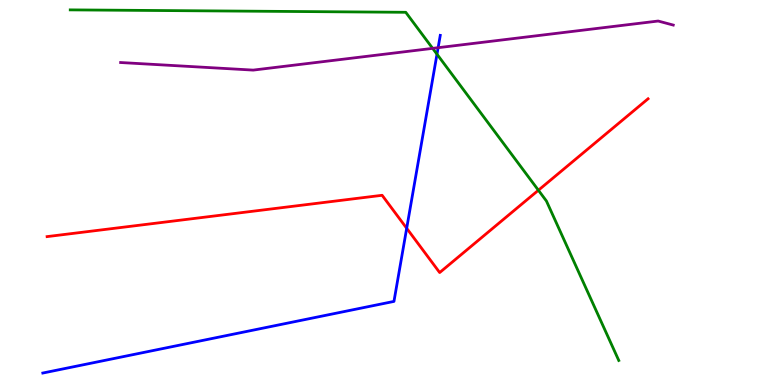[{'lines': ['blue', 'red'], 'intersections': [{'x': 5.25, 'y': 4.07}]}, {'lines': ['green', 'red'], 'intersections': [{'x': 6.95, 'y': 5.06}]}, {'lines': ['purple', 'red'], 'intersections': []}, {'lines': ['blue', 'green'], 'intersections': [{'x': 5.64, 'y': 8.59}]}, {'lines': ['blue', 'purple'], 'intersections': [{'x': 5.65, 'y': 8.76}]}, {'lines': ['green', 'purple'], 'intersections': [{'x': 5.58, 'y': 8.74}]}]